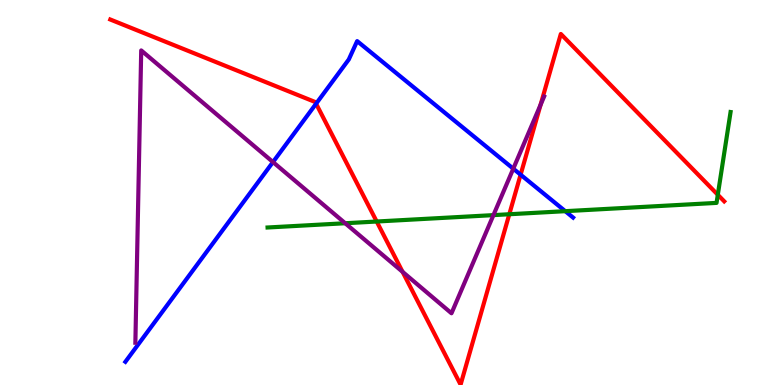[{'lines': ['blue', 'red'], 'intersections': [{'x': 4.08, 'y': 7.31}, {'x': 6.72, 'y': 5.46}]}, {'lines': ['green', 'red'], 'intersections': [{'x': 4.86, 'y': 4.25}, {'x': 6.57, 'y': 4.44}, {'x': 9.26, 'y': 4.94}]}, {'lines': ['purple', 'red'], 'intersections': [{'x': 5.19, 'y': 2.94}, {'x': 6.98, 'y': 7.28}]}, {'lines': ['blue', 'green'], 'intersections': [{'x': 7.29, 'y': 4.51}]}, {'lines': ['blue', 'purple'], 'intersections': [{'x': 3.52, 'y': 5.79}, {'x': 6.62, 'y': 5.62}]}, {'lines': ['green', 'purple'], 'intersections': [{'x': 4.45, 'y': 4.2}, {'x': 6.37, 'y': 4.41}]}]